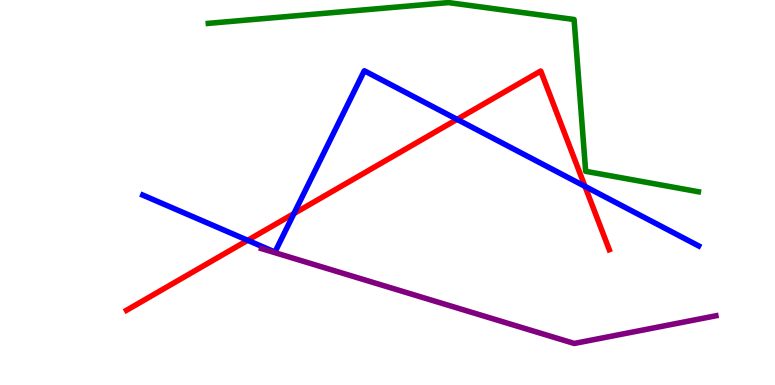[{'lines': ['blue', 'red'], 'intersections': [{'x': 3.2, 'y': 3.76}, {'x': 3.79, 'y': 4.45}, {'x': 5.9, 'y': 6.9}, {'x': 7.55, 'y': 5.16}]}, {'lines': ['green', 'red'], 'intersections': []}, {'lines': ['purple', 'red'], 'intersections': []}, {'lines': ['blue', 'green'], 'intersections': []}, {'lines': ['blue', 'purple'], 'intersections': []}, {'lines': ['green', 'purple'], 'intersections': []}]